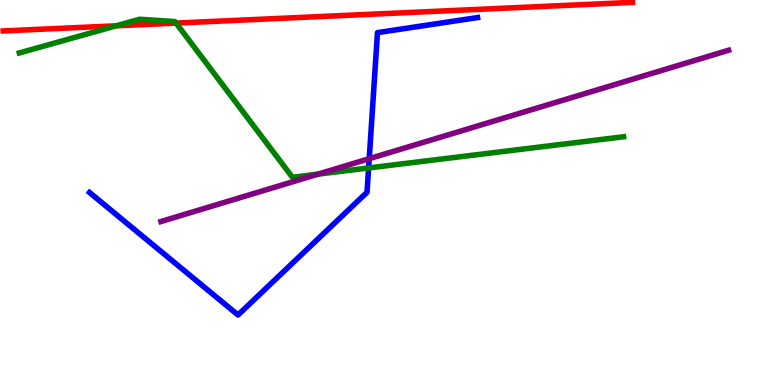[{'lines': ['blue', 'red'], 'intersections': []}, {'lines': ['green', 'red'], 'intersections': [{'x': 1.5, 'y': 9.33}, {'x': 2.27, 'y': 9.4}]}, {'lines': ['purple', 'red'], 'intersections': []}, {'lines': ['blue', 'green'], 'intersections': [{'x': 4.76, 'y': 5.64}]}, {'lines': ['blue', 'purple'], 'intersections': [{'x': 4.76, 'y': 5.88}]}, {'lines': ['green', 'purple'], 'intersections': [{'x': 4.1, 'y': 5.48}]}]